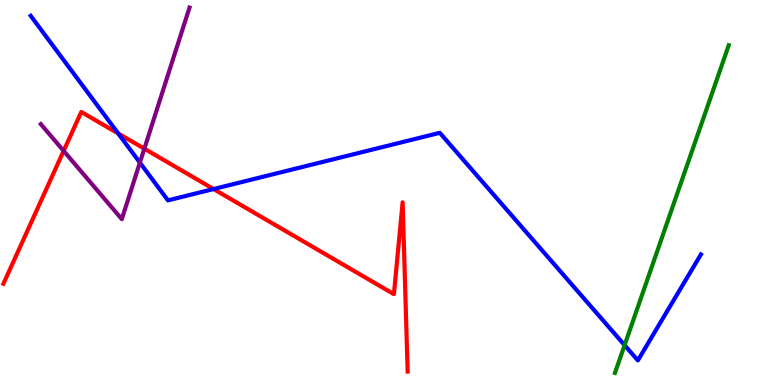[{'lines': ['blue', 'red'], 'intersections': [{'x': 1.53, 'y': 6.53}, {'x': 2.76, 'y': 5.09}]}, {'lines': ['green', 'red'], 'intersections': []}, {'lines': ['purple', 'red'], 'intersections': [{'x': 0.821, 'y': 6.08}, {'x': 1.86, 'y': 6.14}]}, {'lines': ['blue', 'green'], 'intersections': [{'x': 8.06, 'y': 1.03}]}, {'lines': ['blue', 'purple'], 'intersections': [{'x': 1.81, 'y': 5.78}]}, {'lines': ['green', 'purple'], 'intersections': []}]